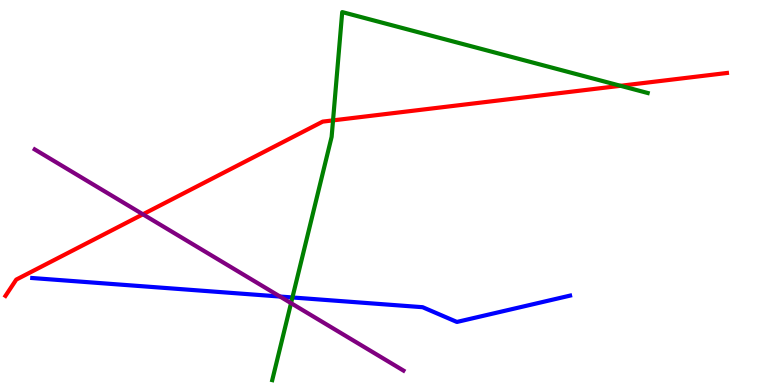[{'lines': ['blue', 'red'], 'intersections': []}, {'lines': ['green', 'red'], 'intersections': [{'x': 4.3, 'y': 6.87}, {'x': 8.01, 'y': 7.77}]}, {'lines': ['purple', 'red'], 'intersections': [{'x': 1.84, 'y': 4.43}]}, {'lines': ['blue', 'green'], 'intersections': [{'x': 3.77, 'y': 2.27}]}, {'lines': ['blue', 'purple'], 'intersections': [{'x': 3.61, 'y': 2.3}]}, {'lines': ['green', 'purple'], 'intersections': [{'x': 3.76, 'y': 2.13}]}]